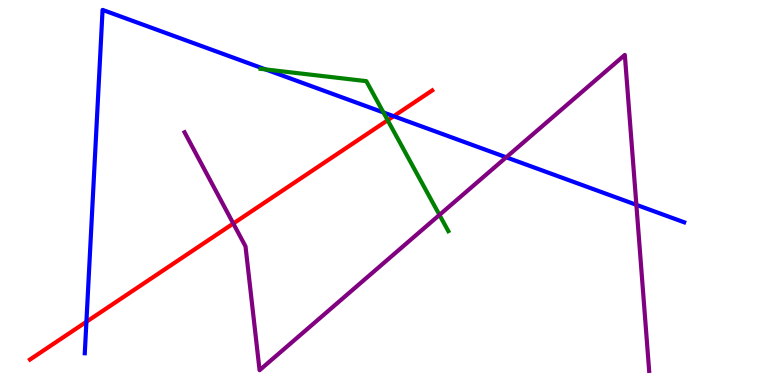[{'lines': ['blue', 'red'], 'intersections': [{'x': 1.11, 'y': 1.64}, {'x': 5.08, 'y': 6.98}]}, {'lines': ['green', 'red'], 'intersections': [{'x': 5.0, 'y': 6.88}]}, {'lines': ['purple', 'red'], 'intersections': [{'x': 3.01, 'y': 4.19}]}, {'lines': ['blue', 'green'], 'intersections': [{'x': 3.43, 'y': 8.2}, {'x': 4.95, 'y': 7.08}]}, {'lines': ['blue', 'purple'], 'intersections': [{'x': 6.53, 'y': 5.91}, {'x': 8.21, 'y': 4.68}]}, {'lines': ['green', 'purple'], 'intersections': [{'x': 5.67, 'y': 4.42}]}]